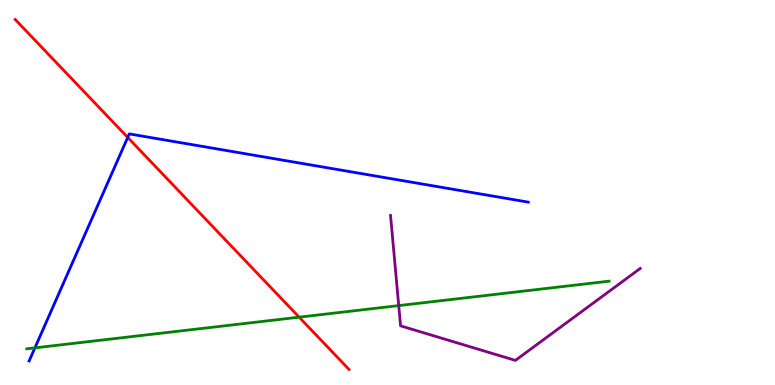[{'lines': ['blue', 'red'], 'intersections': [{'x': 1.65, 'y': 6.43}]}, {'lines': ['green', 'red'], 'intersections': [{'x': 3.86, 'y': 1.76}]}, {'lines': ['purple', 'red'], 'intersections': []}, {'lines': ['blue', 'green'], 'intersections': [{'x': 0.45, 'y': 0.965}]}, {'lines': ['blue', 'purple'], 'intersections': []}, {'lines': ['green', 'purple'], 'intersections': [{'x': 5.14, 'y': 2.06}]}]